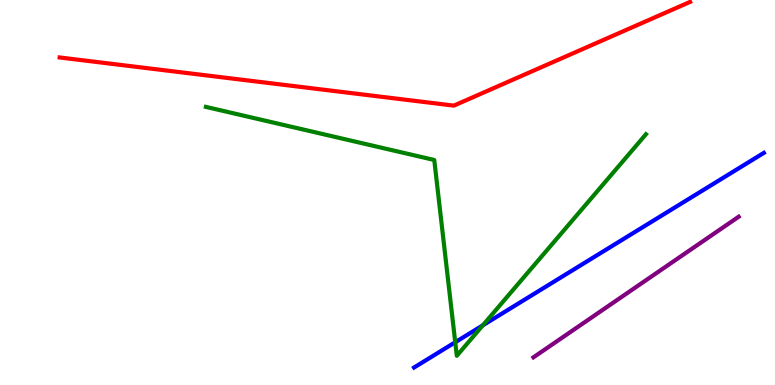[{'lines': ['blue', 'red'], 'intersections': []}, {'lines': ['green', 'red'], 'intersections': []}, {'lines': ['purple', 'red'], 'intersections': []}, {'lines': ['blue', 'green'], 'intersections': [{'x': 5.87, 'y': 1.11}, {'x': 6.23, 'y': 1.55}]}, {'lines': ['blue', 'purple'], 'intersections': []}, {'lines': ['green', 'purple'], 'intersections': []}]